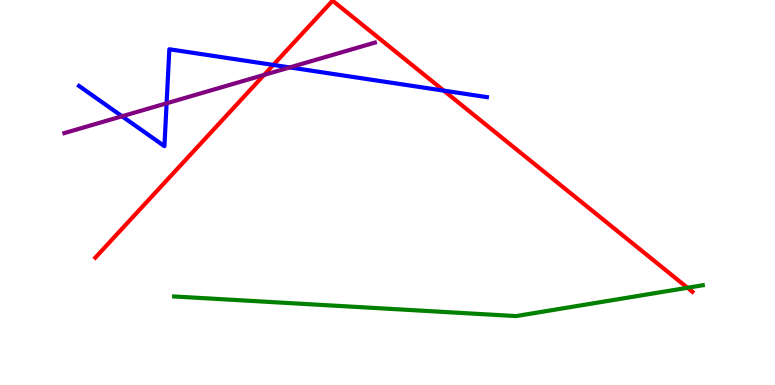[{'lines': ['blue', 'red'], 'intersections': [{'x': 3.53, 'y': 8.31}, {'x': 5.73, 'y': 7.65}]}, {'lines': ['green', 'red'], 'intersections': [{'x': 8.87, 'y': 2.53}]}, {'lines': ['purple', 'red'], 'intersections': [{'x': 3.41, 'y': 8.05}]}, {'lines': ['blue', 'green'], 'intersections': []}, {'lines': ['blue', 'purple'], 'intersections': [{'x': 1.57, 'y': 6.98}, {'x': 2.15, 'y': 7.32}, {'x': 3.74, 'y': 8.25}]}, {'lines': ['green', 'purple'], 'intersections': []}]